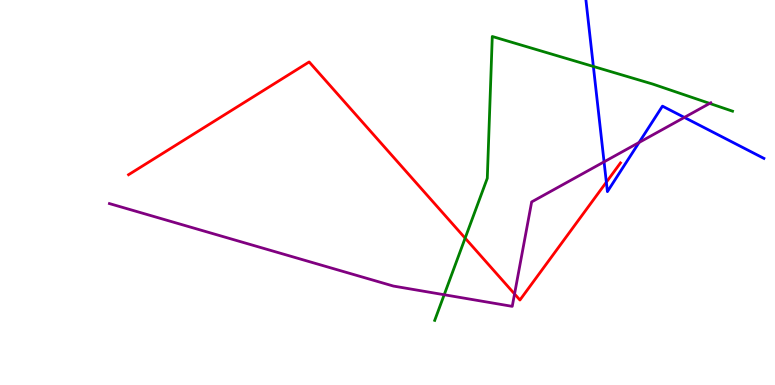[{'lines': ['blue', 'red'], 'intersections': [{'x': 7.82, 'y': 5.27}]}, {'lines': ['green', 'red'], 'intersections': [{'x': 6.0, 'y': 3.81}]}, {'lines': ['purple', 'red'], 'intersections': [{'x': 6.64, 'y': 2.36}]}, {'lines': ['blue', 'green'], 'intersections': [{'x': 7.66, 'y': 8.27}]}, {'lines': ['blue', 'purple'], 'intersections': [{'x': 7.79, 'y': 5.8}, {'x': 8.25, 'y': 6.3}, {'x': 8.83, 'y': 6.95}]}, {'lines': ['green', 'purple'], 'intersections': [{'x': 5.73, 'y': 2.34}, {'x': 9.16, 'y': 7.31}]}]